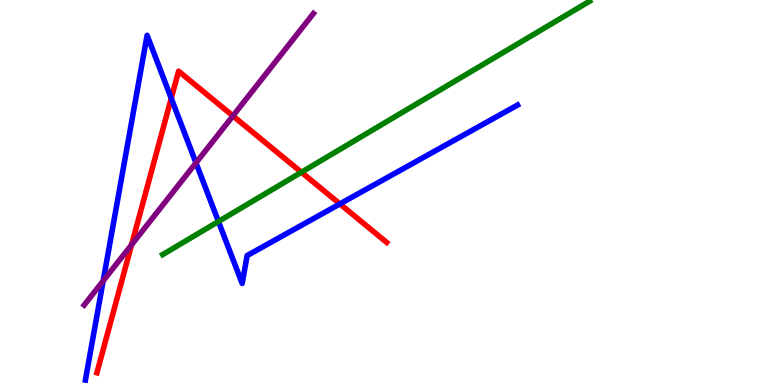[{'lines': ['blue', 'red'], 'intersections': [{'x': 2.21, 'y': 7.45}, {'x': 4.39, 'y': 4.7}]}, {'lines': ['green', 'red'], 'intersections': [{'x': 3.89, 'y': 5.53}]}, {'lines': ['purple', 'red'], 'intersections': [{'x': 1.7, 'y': 3.64}, {'x': 3.01, 'y': 6.99}]}, {'lines': ['blue', 'green'], 'intersections': [{'x': 2.82, 'y': 4.25}]}, {'lines': ['blue', 'purple'], 'intersections': [{'x': 1.33, 'y': 2.7}, {'x': 2.53, 'y': 5.77}]}, {'lines': ['green', 'purple'], 'intersections': []}]